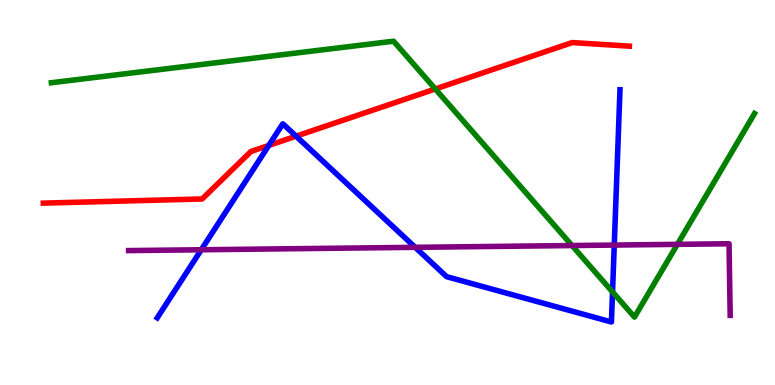[{'lines': ['blue', 'red'], 'intersections': [{'x': 3.47, 'y': 6.22}, {'x': 3.82, 'y': 6.46}]}, {'lines': ['green', 'red'], 'intersections': [{'x': 5.62, 'y': 7.69}]}, {'lines': ['purple', 'red'], 'intersections': []}, {'lines': ['blue', 'green'], 'intersections': [{'x': 7.9, 'y': 2.42}]}, {'lines': ['blue', 'purple'], 'intersections': [{'x': 2.6, 'y': 3.51}, {'x': 5.36, 'y': 3.58}, {'x': 7.93, 'y': 3.63}]}, {'lines': ['green', 'purple'], 'intersections': [{'x': 7.38, 'y': 3.62}, {'x': 8.74, 'y': 3.65}]}]